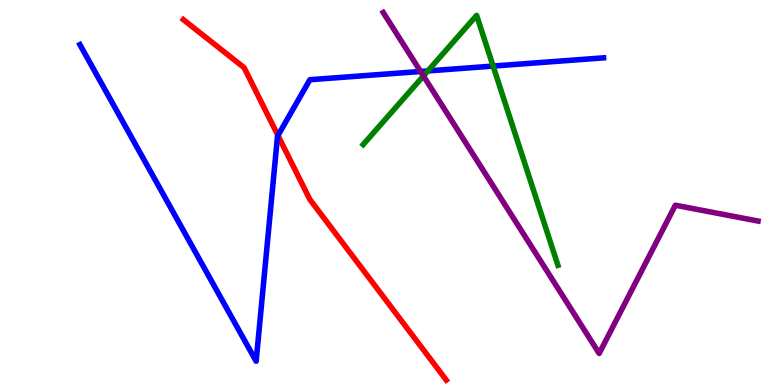[{'lines': ['blue', 'red'], 'intersections': [{'x': 3.59, 'y': 6.48}]}, {'lines': ['green', 'red'], 'intersections': []}, {'lines': ['purple', 'red'], 'intersections': []}, {'lines': ['blue', 'green'], 'intersections': [{'x': 5.52, 'y': 8.16}, {'x': 6.36, 'y': 8.28}]}, {'lines': ['blue', 'purple'], 'intersections': [{'x': 5.43, 'y': 8.14}]}, {'lines': ['green', 'purple'], 'intersections': [{'x': 5.46, 'y': 8.03}]}]